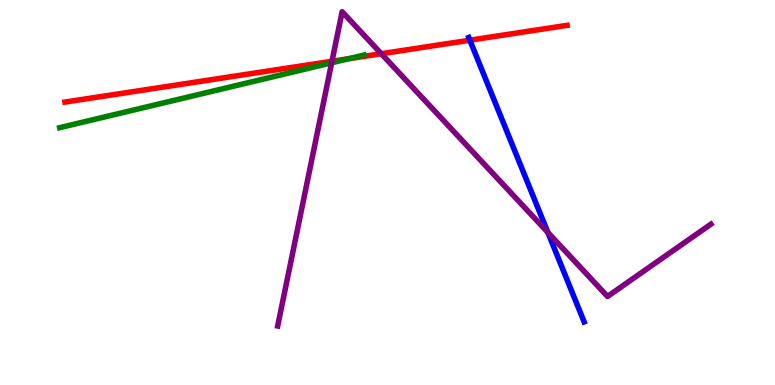[{'lines': ['blue', 'red'], 'intersections': [{'x': 6.06, 'y': 8.96}]}, {'lines': ['green', 'red'], 'intersections': [{'x': 4.5, 'y': 8.47}]}, {'lines': ['purple', 'red'], 'intersections': [{'x': 4.28, 'y': 8.41}, {'x': 4.92, 'y': 8.6}]}, {'lines': ['blue', 'green'], 'intersections': []}, {'lines': ['blue', 'purple'], 'intersections': [{'x': 7.07, 'y': 3.96}]}, {'lines': ['green', 'purple'], 'intersections': [{'x': 4.28, 'y': 8.37}]}]